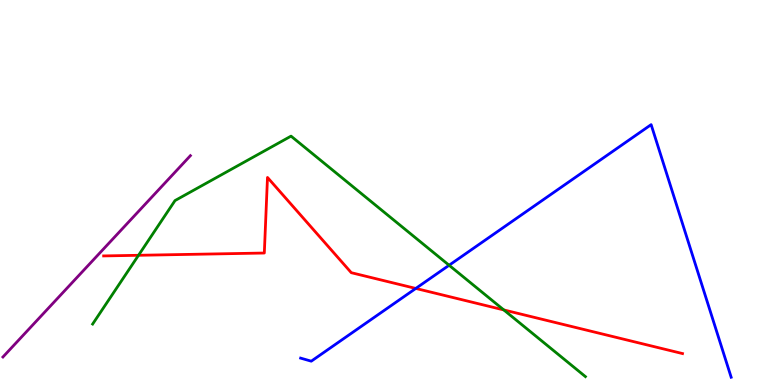[{'lines': ['blue', 'red'], 'intersections': [{'x': 5.36, 'y': 2.51}]}, {'lines': ['green', 'red'], 'intersections': [{'x': 1.79, 'y': 3.37}, {'x': 6.5, 'y': 1.95}]}, {'lines': ['purple', 'red'], 'intersections': []}, {'lines': ['blue', 'green'], 'intersections': [{'x': 5.79, 'y': 3.11}]}, {'lines': ['blue', 'purple'], 'intersections': []}, {'lines': ['green', 'purple'], 'intersections': []}]